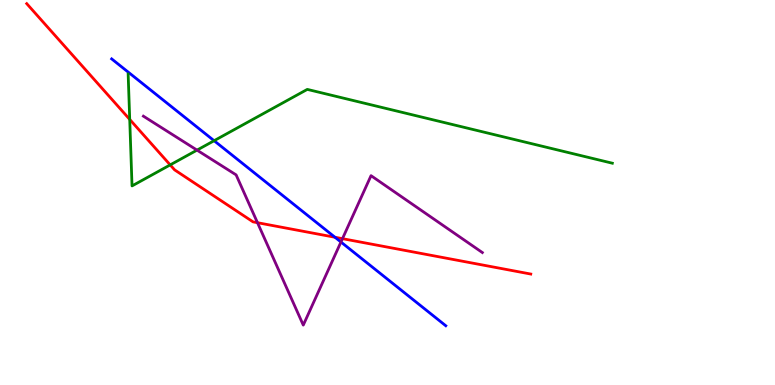[{'lines': ['blue', 'red'], 'intersections': [{'x': 4.32, 'y': 3.84}]}, {'lines': ['green', 'red'], 'intersections': [{'x': 1.67, 'y': 6.9}, {'x': 2.2, 'y': 5.72}]}, {'lines': ['purple', 'red'], 'intersections': [{'x': 3.32, 'y': 4.22}, {'x': 4.42, 'y': 3.8}]}, {'lines': ['blue', 'green'], 'intersections': [{'x': 2.76, 'y': 6.35}]}, {'lines': ['blue', 'purple'], 'intersections': [{'x': 4.4, 'y': 3.71}]}, {'lines': ['green', 'purple'], 'intersections': [{'x': 2.54, 'y': 6.1}]}]